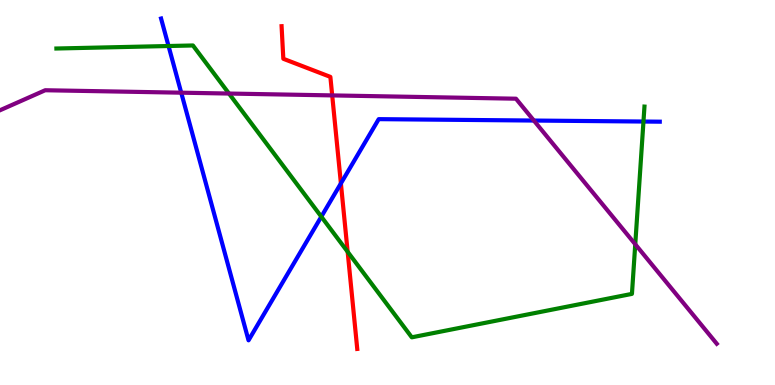[{'lines': ['blue', 'red'], 'intersections': [{'x': 4.4, 'y': 5.24}]}, {'lines': ['green', 'red'], 'intersections': [{'x': 4.49, 'y': 3.46}]}, {'lines': ['purple', 'red'], 'intersections': [{'x': 4.29, 'y': 7.52}]}, {'lines': ['blue', 'green'], 'intersections': [{'x': 2.17, 'y': 8.8}, {'x': 4.15, 'y': 4.37}, {'x': 8.3, 'y': 6.84}]}, {'lines': ['blue', 'purple'], 'intersections': [{'x': 2.34, 'y': 7.59}, {'x': 6.89, 'y': 6.87}]}, {'lines': ['green', 'purple'], 'intersections': [{'x': 2.95, 'y': 7.57}, {'x': 8.2, 'y': 3.66}]}]